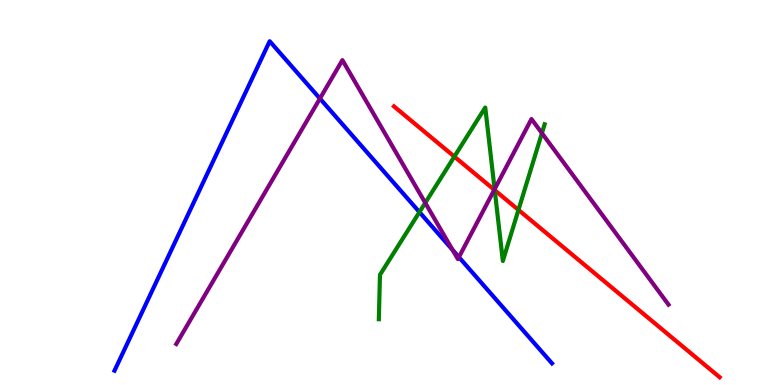[{'lines': ['blue', 'red'], 'intersections': []}, {'lines': ['green', 'red'], 'intersections': [{'x': 5.86, 'y': 5.93}, {'x': 6.38, 'y': 5.06}, {'x': 6.69, 'y': 4.55}]}, {'lines': ['purple', 'red'], 'intersections': [{'x': 6.38, 'y': 5.07}]}, {'lines': ['blue', 'green'], 'intersections': [{'x': 5.41, 'y': 4.49}]}, {'lines': ['blue', 'purple'], 'intersections': [{'x': 4.13, 'y': 7.44}, {'x': 5.84, 'y': 3.51}, {'x': 5.92, 'y': 3.32}]}, {'lines': ['green', 'purple'], 'intersections': [{'x': 5.49, 'y': 4.73}, {'x': 6.38, 'y': 5.09}, {'x': 6.99, 'y': 6.54}]}]